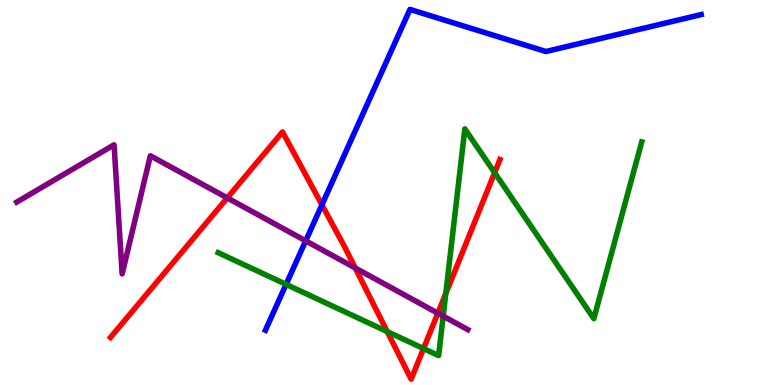[{'lines': ['blue', 'red'], 'intersections': [{'x': 4.15, 'y': 4.68}]}, {'lines': ['green', 'red'], 'intersections': [{'x': 5.0, 'y': 1.39}, {'x': 5.47, 'y': 0.947}, {'x': 5.75, 'y': 2.38}, {'x': 6.38, 'y': 5.51}]}, {'lines': ['purple', 'red'], 'intersections': [{'x': 2.93, 'y': 4.86}, {'x': 4.58, 'y': 3.04}, {'x': 5.65, 'y': 1.86}]}, {'lines': ['blue', 'green'], 'intersections': [{'x': 3.69, 'y': 2.61}]}, {'lines': ['blue', 'purple'], 'intersections': [{'x': 3.94, 'y': 3.74}]}, {'lines': ['green', 'purple'], 'intersections': [{'x': 5.72, 'y': 1.79}]}]